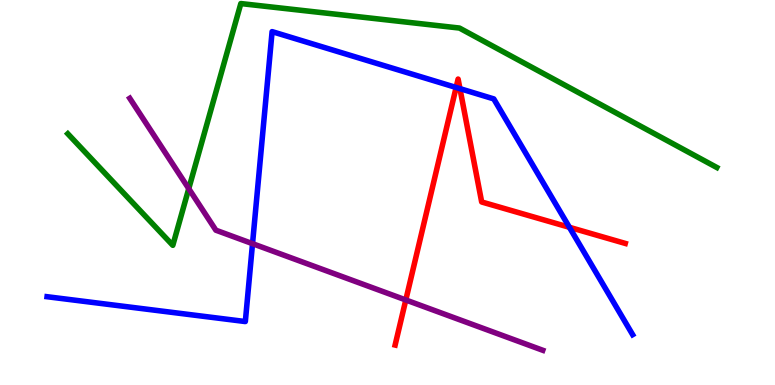[{'lines': ['blue', 'red'], 'intersections': [{'x': 5.89, 'y': 7.73}, {'x': 5.93, 'y': 7.7}, {'x': 7.35, 'y': 4.1}]}, {'lines': ['green', 'red'], 'intersections': []}, {'lines': ['purple', 'red'], 'intersections': [{'x': 5.24, 'y': 2.21}]}, {'lines': ['blue', 'green'], 'intersections': []}, {'lines': ['blue', 'purple'], 'intersections': [{'x': 3.26, 'y': 3.67}]}, {'lines': ['green', 'purple'], 'intersections': [{'x': 2.44, 'y': 5.1}]}]